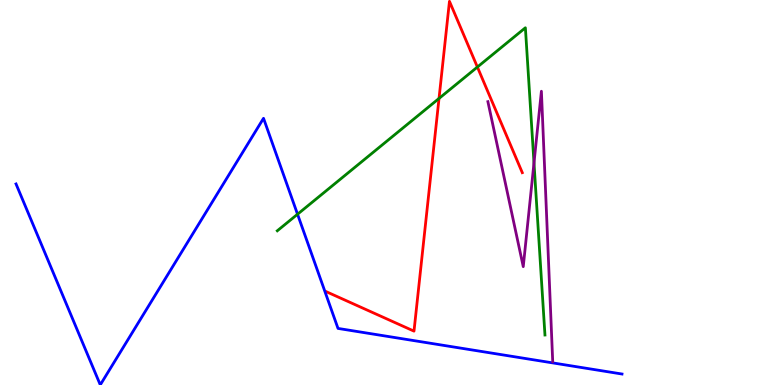[{'lines': ['blue', 'red'], 'intersections': []}, {'lines': ['green', 'red'], 'intersections': [{'x': 5.66, 'y': 7.44}, {'x': 6.16, 'y': 8.26}]}, {'lines': ['purple', 'red'], 'intersections': []}, {'lines': ['blue', 'green'], 'intersections': [{'x': 3.84, 'y': 4.44}]}, {'lines': ['blue', 'purple'], 'intersections': []}, {'lines': ['green', 'purple'], 'intersections': [{'x': 6.89, 'y': 5.77}]}]